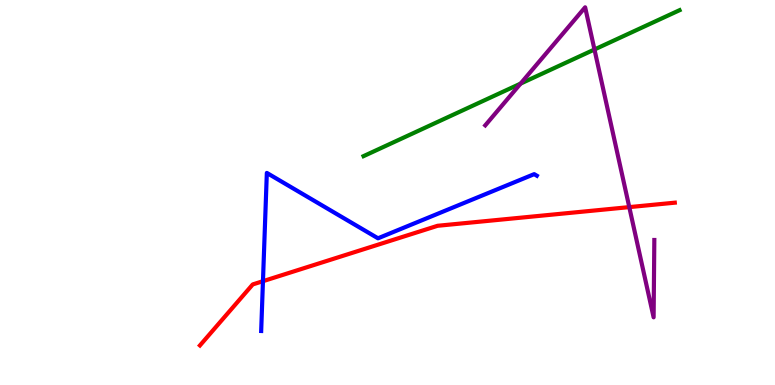[{'lines': ['blue', 'red'], 'intersections': [{'x': 3.39, 'y': 2.7}]}, {'lines': ['green', 'red'], 'intersections': []}, {'lines': ['purple', 'red'], 'intersections': [{'x': 8.12, 'y': 4.62}]}, {'lines': ['blue', 'green'], 'intersections': []}, {'lines': ['blue', 'purple'], 'intersections': []}, {'lines': ['green', 'purple'], 'intersections': [{'x': 6.72, 'y': 7.83}, {'x': 7.67, 'y': 8.71}]}]